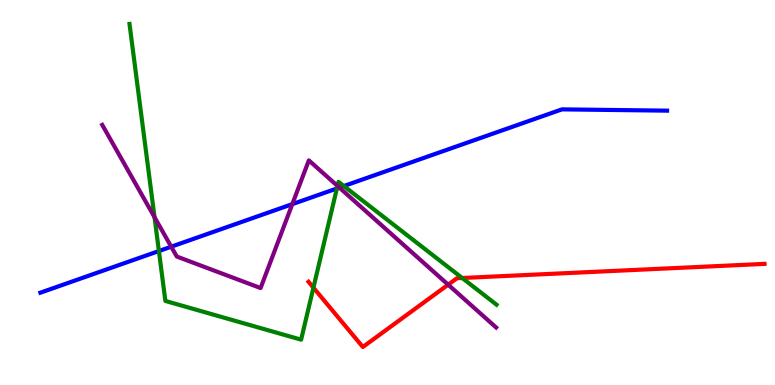[{'lines': ['blue', 'red'], 'intersections': []}, {'lines': ['green', 'red'], 'intersections': [{'x': 4.04, 'y': 2.53}, {'x': 5.96, 'y': 2.78}]}, {'lines': ['purple', 'red'], 'intersections': [{'x': 5.78, 'y': 2.61}]}, {'lines': ['blue', 'green'], 'intersections': [{'x': 2.05, 'y': 3.48}, {'x': 4.35, 'y': 5.1}, {'x': 4.44, 'y': 5.17}]}, {'lines': ['blue', 'purple'], 'intersections': [{'x': 2.21, 'y': 3.59}, {'x': 3.77, 'y': 4.7}, {'x': 4.38, 'y': 5.13}]}, {'lines': ['green', 'purple'], 'intersections': [{'x': 1.99, 'y': 4.36}, {'x': 4.35, 'y': 5.17}]}]